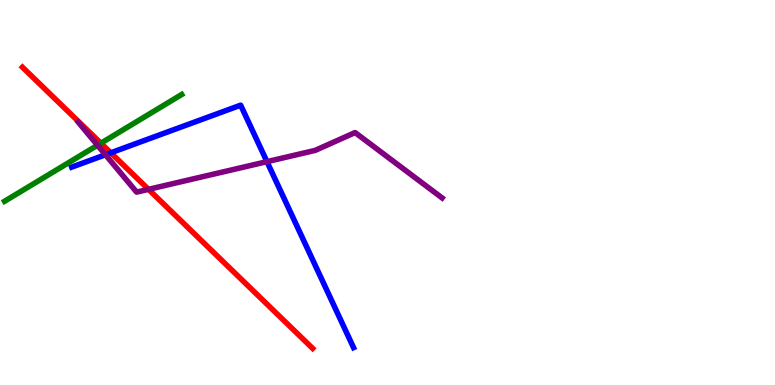[{'lines': ['blue', 'red'], 'intersections': [{'x': 1.43, 'y': 6.03}]}, {'lines': ['green', 'red'], 'intersections': [{'x': 1.3, 'y': 6.28}]}, {'lines': ['purple', 'red'], 'intersections': [{'x': 1.92, 'y': 5.08}]}, {'lines': ['blue', 'green'], 'intersections': []}, {'lines': ['blue', 'purple'], 'intersections': [{'x': 1.36, 'y': 5.98}, {'x': 3.44, 'y': 5.8}]}, {'lines': ['green', 'purple'], 'intersections': [{'x': 1.26, 'y': 6.23}]}]